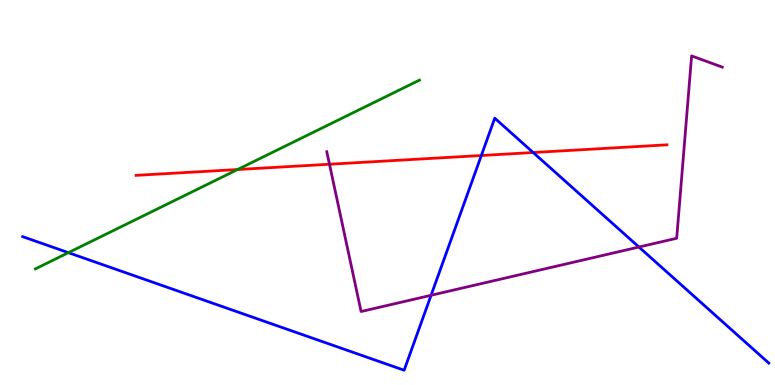[{'lines': ['blue', 'red'], 'intersections': [{'x': 6.21, 'y': 5.96}, {'x': 6.88, 'y': 6.04}]}, {'lines': ['green', 'red'], 'intersections': [{'x': 3.07, 'y': 5.6}]}, {'lines': ['purple', 'red'], 'intersections': [{'x': 4.25, 'y': 5.73}]}, {'lines': ['blue', 'green'], 'intersections': [{'x': 0.883, 'y': 3.44}]}, {'lines': ['blue', 'purple'], 'intersections': [{'x': 5.56, 'y': 2.33}, {'x': 8.24, 'y': 3.58}]}, {'lines': ['green', 'purple'], 'intersections': []}]